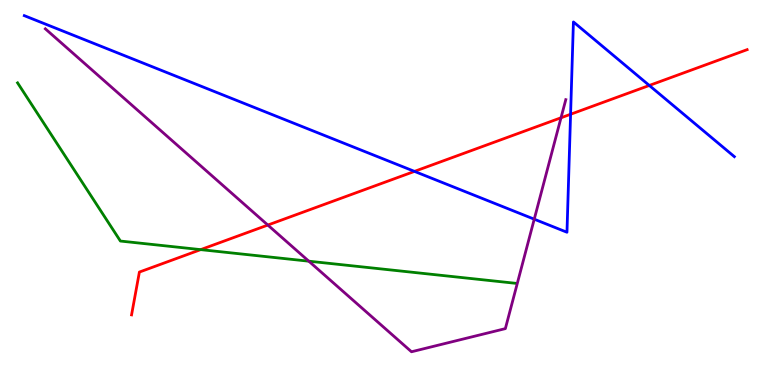[{'lines': ['blue', 'red'], 'intersections': [{'x': 5.35, 'y': 5.55}, {'x': 7.36, 'y': 7.03}, {'x': 8.38, 'y': 7.78}]}, {'lines': ['green', 'red'], 'intersections': [{'x': 2.59, 'y': 3.52}]}, {'lines': ['purple', 'red'], 'intersections': [{'x': 3.46, 'y': 4.15}, {'x': 7.24, 'y': 6.94}]}, {'lines': ['blue', 'green'], 'intersections': []}, {'lines': ['blue', 'purple'], 'intersections': [{'x': 6.89, 'y': 4.31}]}, {'lines': ['green', 'purple'], 'intersections': [{'x': 3.98, 'y': 3.22}]}]